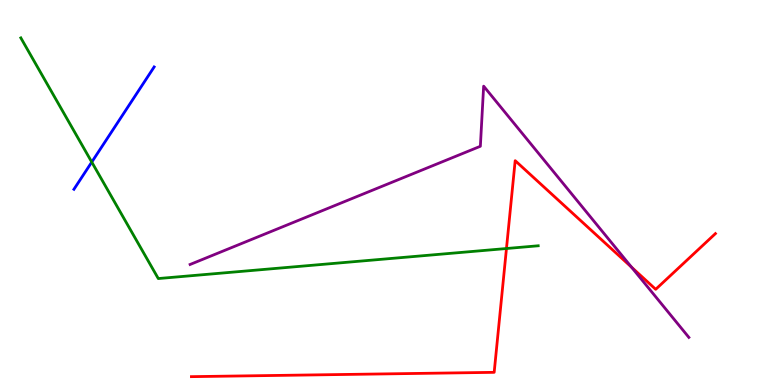[{'lines': ['blue', 'red'], 'intersections': []}, {'lines': ['green', 'red'], 'intersections': [{'x': 6.54, 'y': 3.54}]}, {'lines': ['purple', 'red'], 'intersections': [{'x': 8.15, 'y': 3.06}]}, {'lines': ['blue', 'green'], 'intersections': [{'x': 1.18, 'y': 5.79}]}, {'lines': ['blue', 'purple'], 'intersections': []}, {'lines': ['green', 'purple'], 'intersections': []}]